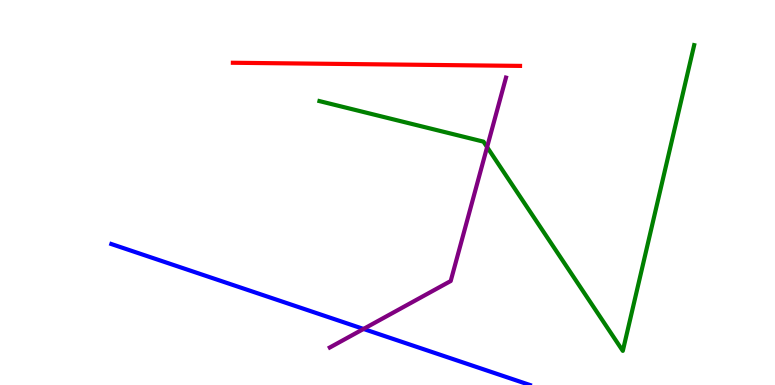[{'lines': ['blue', 'red'], 'intersections': []}, {'lines': ['green', 'red'], 'intersections': []}, {'lines': ['purple', 'red'], 'intersections': []}, {'lines': ['blue', 'green'], 'intersections': []}, {'lines': ['blue', 'purple'], 'intersections': [{'x': 4.69, 'y': 1.46}]}, {'lines': ['green', 'purple'], 'intersections': [{'x': 6.29, 'y': 6.18}]}]